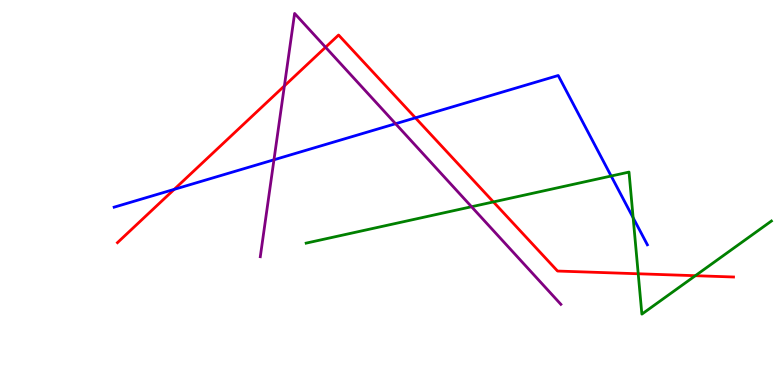[{'lines': ['blue', 'red'], 'intersections': [{'x': 2.25, 'y': 5.08}, {'x': 5.36, 'y': 6.94}]}, {'lines': ['green', 'red'], 'intersections': [{'x': 6.37, 'y': 4.76}, {'x': 8.24, 'y': 2.89}, {'x': 8.97, 'y': 2.84}]}, {'lines': ['purple', 'red'], 'intersections': [{'x': 3.67, 'y': 7.77}, {'x': 4.2, 'y': 8.77}]}, {'lines': ['blue', 'green'], 'intersections': [{'x': 7.89, 'y': 5.43}, {'x': 8.17, 'y': 4.34}]}, {'lines': ['blue', 'purple'], 'intersections': [{'x': 3.54, 'y': 5.85}, {'x': 5.1, 'y': 6.79}]}, {'lines': ['green', 'purple'], 'intersections': [{'x': 6.08, 'y': 4.63}]}]